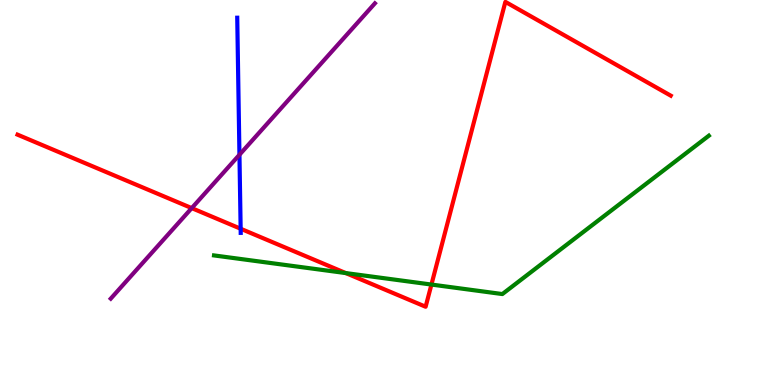[{'lines': ['blue', 'red'], 'intersections': [{'x': 3.11, 'y': 4.06}]}, {'lines': ['green', 'red'], 'intersections': [{'x': 4.46, 'y': 2.91}, {'x': 5.57, 'y': 2.61}]}, {'lines': ['purple', 'red'], 'intersections': [{'x': 2.47, 'y': 4.59}]}, {'lines': ['blue', 'green'], 'intersections': []}, {'lines': ['blue', 'purple'], 'intersections': [{'x': 3.09, 'y': 5.98}]}, {'lines': ['green', 'purple'], 'intersections': []}]